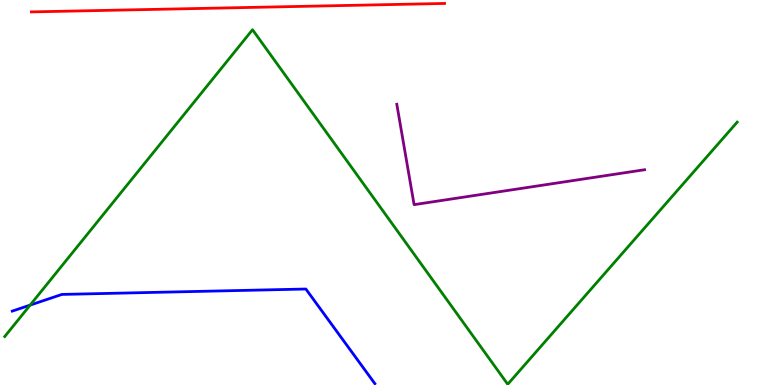[{'lines': ['blue', 'red'], 'intersections': []}, {'lines': ['green', 'red'], 'intersections': []}, {'lines': ['purple', 'red'], 'intersections': []}, {'lines': ['blue', 'green'], 'intersections': [{'x': 0.389, 'y': 2.08}]}, {'lines': ['blue', 'purple'], 'intersections': []}, {'lines': ['green', 'purple'], 'intersections': []}]